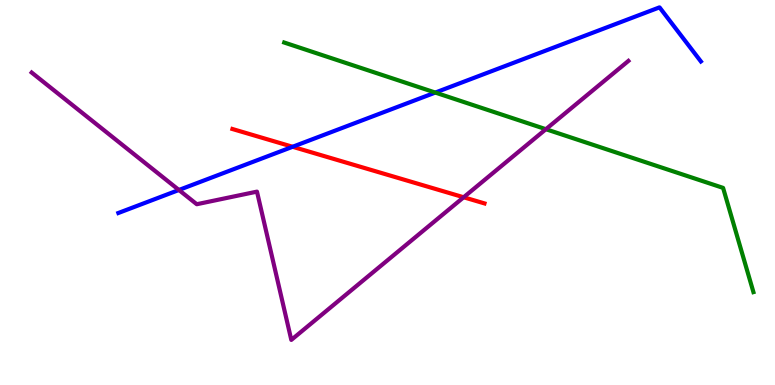[{'lines': ['blue', 'red'], 'intersections': [{'x': 3.78, 'y': 6.19}]}, {'lines': ['green', 'red'], 'intersections': []}, {'lines': ['purple', 'red'], 'intersections': [{'x': 5.98, 'y': 4.88}]}, {'lines': ['blue', 'green'], 'intersections': [{'x': 5.62, 'y': 7.6}]}, {'lines': ['blue', 'purple'], 'intersections': [{'x': 2.31, 'y': 5.07}]}, {'lines': ['green', 'purple'], 'intersections': [{'x': 7.04, 'y': 6.64}]}]